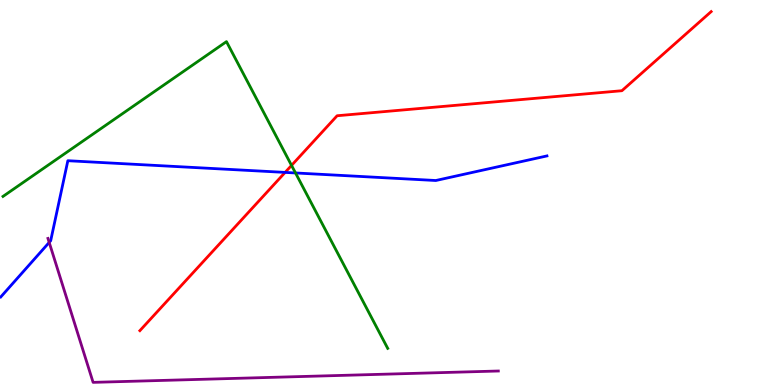[{'lines': ['blue', 'red'], 'intersections': [{'x': 3.68, 'y': 5.52}]}, {'lines': ['green', 'red'], 'intersections': [{'x': 3.76, 'y': 5.7}]}, {'lines': ['purple', 'red'], 'intersections': []}, {'lines': ['blue', 'green'], 'intersections': [{'x': 3.81, 'y': 5.51}]}, {'lines': ['blue', 'purple'], 'intersections': [{'x': 0.635, 'y': 3.7}]}, {'lines': ['green', 'purple'], 'intersections': []}]